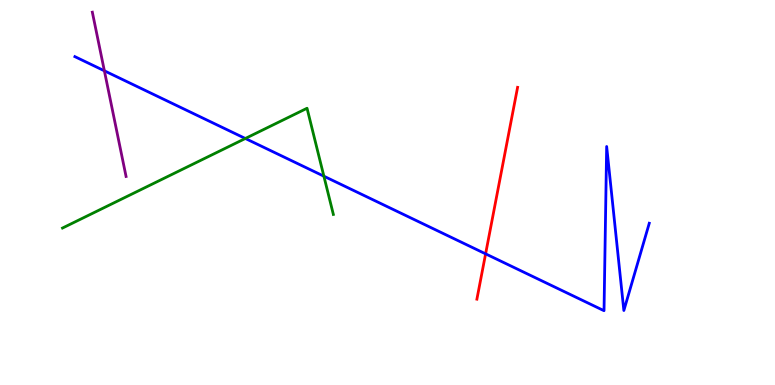[{'lines': ['blue', 'red'], 'intersections': [{'x': 6.27, 'y': 3.41}]}, {'lines': ['green', 'red'], 'intersections': []}, {'lines': ['purple', 'red'], 'intersections': []}, {'lines': ['blue', 'green'], 'intersections': [{'x': 3.17, 'y': 6.4}, {'x': 4.18, 'y': 5.42}]}, {'lines': ['blue', 'purple'], 'intersections': [{'x': 1.35, 'y': 8.16}]}, {'lines': ['green', 'purple'], 'intersections': []}]